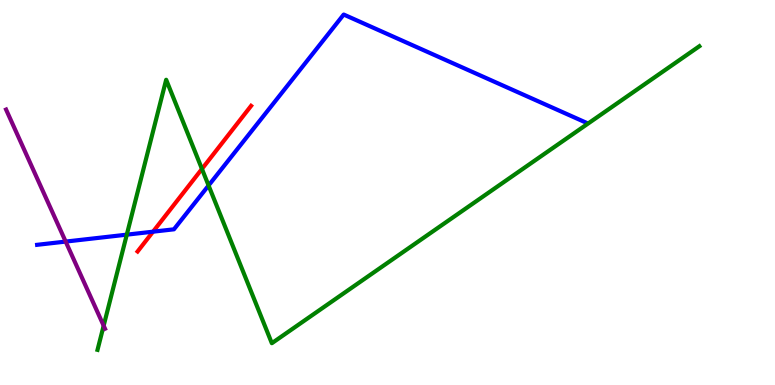[{'lines': ['blue', 'red'], 'intersections': [{'x': 1.97, 'y': 3.98}]}, {'lines': ['green', 'red'], 'intersections': [{'x': 2.61, 'y': 5.61}]}, {'lines': ['purple', 'red'], 'intersections': []}, {'lines': ['blue', 'green'], 'intersections': [{'x': 1.64, 'y': 3.9}, {'x': 2.69, 'y': 5.18}]}, {'lines': ['blue', 'purple'], 'intersections': [{'x': 0.847, 'y': 3.73}]}, {'lines': ['green', 'purple'], 'intersections': [{'x': 1.34, 'y': 1.54}]}]